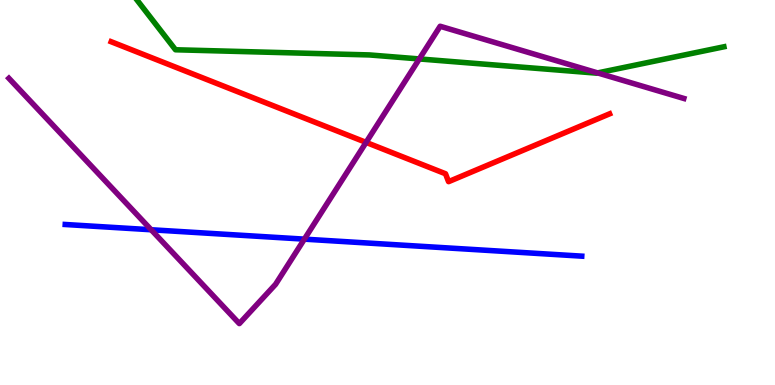[{'lines': ['blue', 'red'], 'intersections': []}, {'lines': ['green', 'red'], 'intersections': []}, {'lines': ['purple', 'red'], 'intersections': [{'x': 4.72, 'y': 6.3}]}, {'lines': ['blue', 'green'], 'intersections': []}, {'lines': ['blue', 'purple'], 'intersections': [{'x': 1.95, 'y': 4.03}, {'x': 3.93, 'y': 3.79}]}, {'lines': ['green', 'purple'], 'intersections': [{'x': 5.41, 'y': 8.47}, {'x': 7.71, 'y': 8.11}]}]